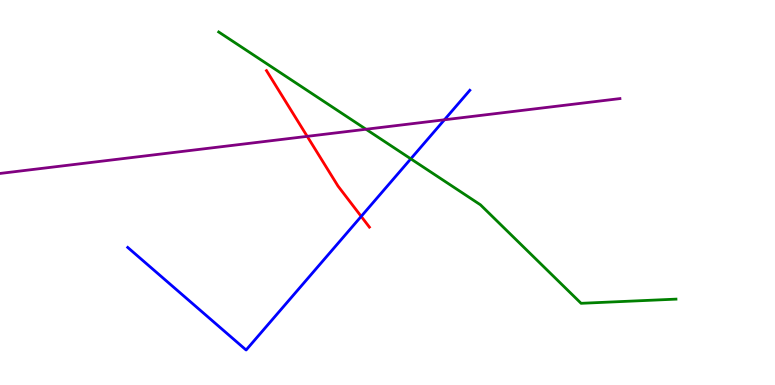[{'lines': ['blue', 'red'], 'intersections': [{'x': 4.66, 'y': 4.38}]}, {'lines': ['green', 'red'], 'intersections': []}, {'lines': ['purple', 'red'], 'intersections': [{'x': 3.96, 'y': 6.46}]}, {'lines': ['blue', 'green'], 'intersections': [{'x': 5.3, 'y': 5.87}]}, {'lines': ['blue', 'purple'], 'intersections': [{'x': 5.73, 'y': 6.89}]}, {'lines': ['green', 'purple'], 'intersections': [{'x': 4.72, 'y': 6.64}]}]